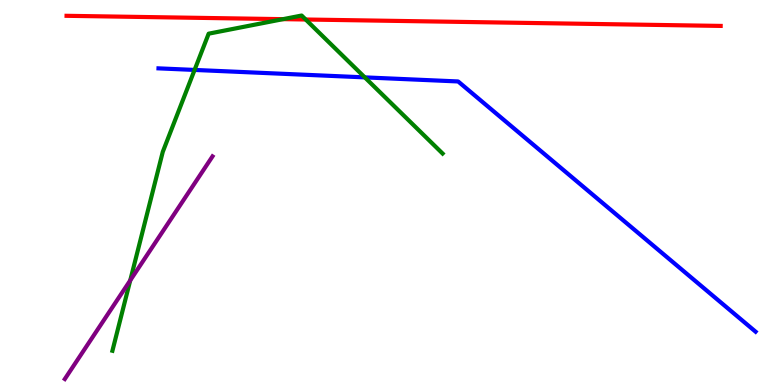[{'lines': ['blue', 'red'], 'intersections': []}, {'lines': ['green', 'red'], 'intersections': [{'x': 3.65, 'y': 9.5}, {'x': 3.94, 'y': 9.49}]}, {'lines': ['purple', 'red'], 'intersections': []}, {'lines': ['blue', 'green'], 'intersections': [{'x': 2.51, 'y': 8.18}, {'x': 4.71, 'y': 7.99}]}, {'lines': ['blue', 'purple'], 'intersections': []}, {'lines': ['green', 'purple'], 'intersections': [{'x': 1.68, 'y': 2.72}]}]